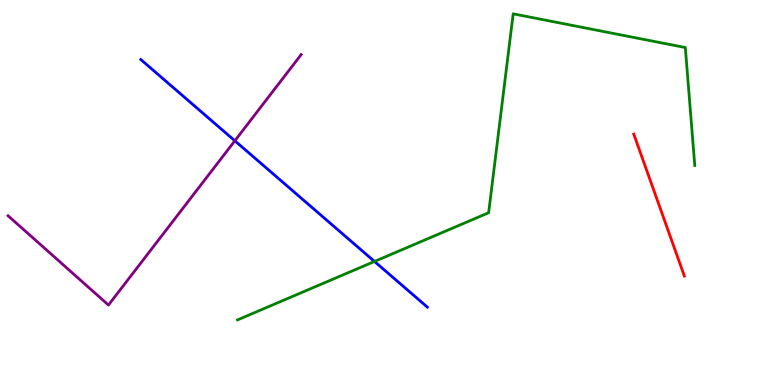[{'lines': ['blue', 'red'], 'intersections': []}, {'lines': ['green', 'red'], 'intersections': []}, {'lines': ['purple', 'red'], 'intersections': []}, {'lines': ['blue', 'green'], 'intersections': [{'x': 4.83, 'y': 3.21}]}, {'lines': ['blue', 'purple'], 'intersections': [{'x': 3.03, 'y': 6.34}]}, {'lines': ['green', 'purple'], 'intersections': []}]